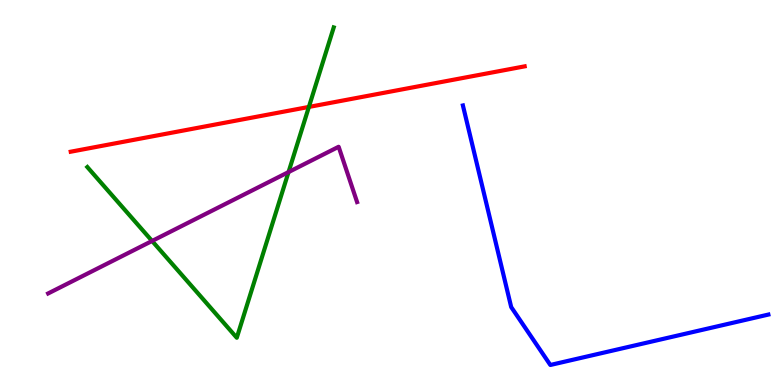[{'lines': ['blue', 'red'], 'intersections': []}, {'lines': ['green', 'red'], 'intersections': [{'x': 3.99, 'y': 7.22}]}, {'lines': ['purple', 'red'], 'intersections': []}, {'lines': ['blue', 'green'], 'intersections': []}, {'lines': ['blue', 'purple'], 'intersections': []}, {'lines': ['green', 'purple'], 'intersections': [{'x': 1.96, 'y': 3.74}, {'x': 3.72, 'y': 5.53}]}]